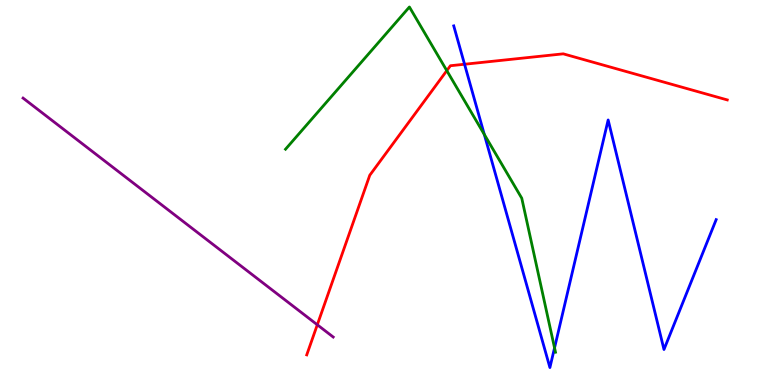[{'lines': ['blue', 'red'], 'intersections': [{'x': 5.99, 'y': 8.33}]}, {'lines': ['green', 'red'], 'intersections': [{'x': 5.77, 'y': 8.17}]}, {'lines': ['purple', 'red'], 'intersections': [{'x': 4.09, 'y': 1.56}]}, {'lines': ['blue', 'green'], 'intersections': [{'x': 6.25, 'y': 6.51}, {'x': 7.16, 'y': 0.964}]}, {'lines': ['blue', 'purple'], 'intersections': []}, {'lines': ['green', 'purple'], 'intersections': []}]